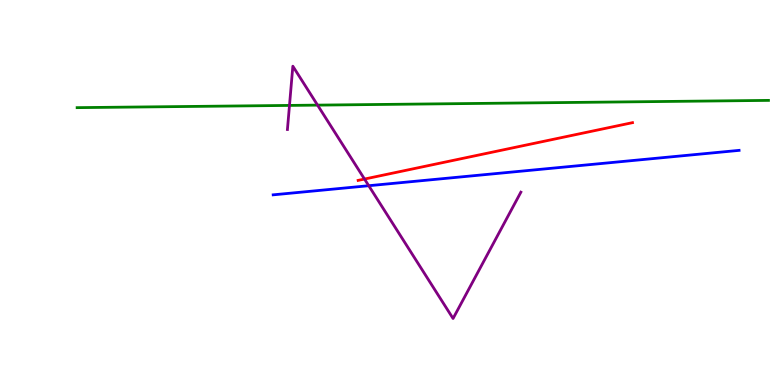[{'lines': ['blue', 'red'], 'intersections': []}, {'lines': ['green', 'red'], 'intersections': []}, {'lines': ['purple', 'red'], 'intersections': [{'x': 4.7, 'y': 5.35}]}, {'lines': ['blue', 'green'], 'intersections': []}, {'lines': ['blue', 'purple'], 'intersections': [{'x': 4.76, 'y': 5.18}]}, {'lines': ['green', 'purple'], 'intersections': [{'x': 3.74, 'y': 7.26}, {'x': 4.1, 'y': 7.27}]}]